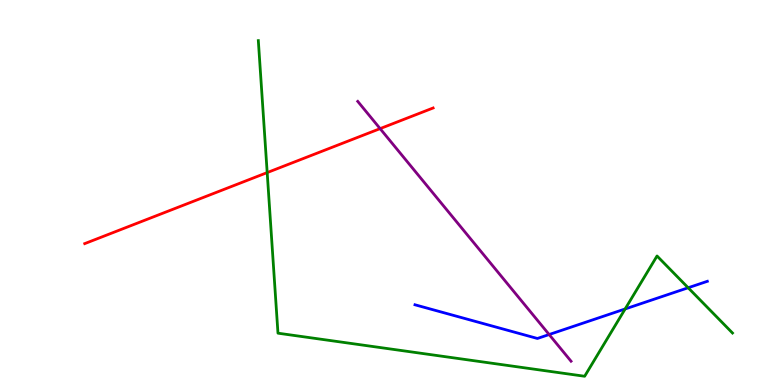[{'lines': ['blue', 'red'], 'intersections': []}, {'lines': ['green', 'red'], 'intersections': [{'x': 3.45, 'y': 5.52}]}, {'lines': ['purple', 'red'], 'intersections': [{'x': 4.9, 'y': 6.66}]}, {'lines': ['blue', 'green'], 'intersections': [{'x': 8.07, 'y': 1.98}, {'x': 8.88, 'y': 2.53}]}, {'lines': ['blue', 'purple'], 'intersections': [{'x': 7.09, 'y': 1.31}]}, {'lines': ['green', 'purple'], 'intersections': []}]